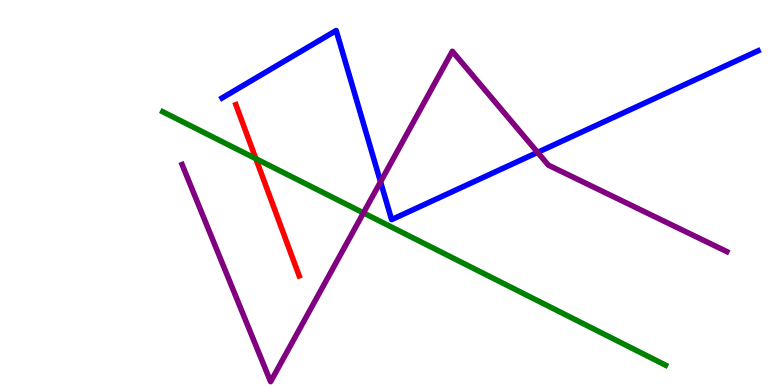[{'lines': ['blue', 'red'], 'intersections': []}, {'lines': ['green', 'red'], 'intersections': [{'x': 3.3, 'y': 5.88}]}, {'lines': ['purple', 'red'], 'intersections': []}, {'lines': ['blue', 'green'], 'intersections': []}, {'lines': ['blue', 'purple'], 'intersections': [{'x': 4.91, 'y': 5.28}, {'x': 6.94, 'y': 6.04}]}, {'lines': ['green', 'purple'], 'intersections': [{'x': 4.69, 'y': 4.47}]}]